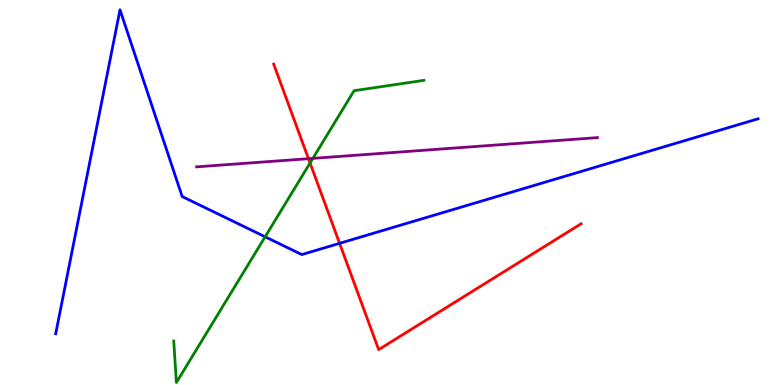[{'lines': ['blue', 'red'], 'intersections': [{'x': 4.38, 'y': 3.68}]}, {'lines': ['green', 'red'], 'intersections': [{'x': 4.0, 'y': 5.77}]}, {'lines': ['purple', 'red'], 'intersections': [{'x': 3.98, 'y': 5.88}]}, {'lines': ['blue', 'green'], 'intersections': [{'x': 3.42, 'y': 3.85}]}, {'lines': ['blue', 'purple'], 'intersections': []}, {'lines': ['green', 'purple'], 'intersections': [{'x': 4.04, 'y': 5.89}]}]